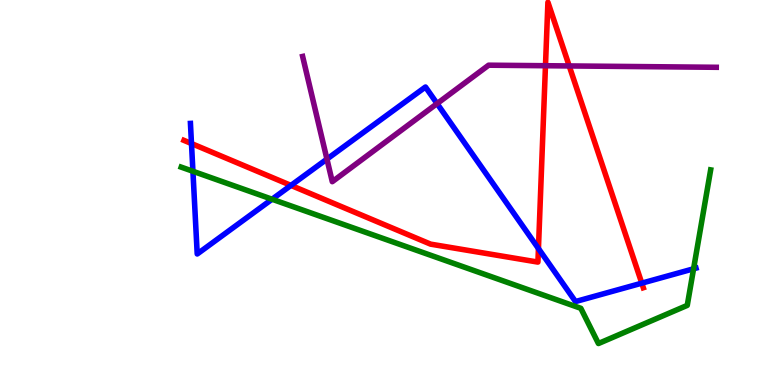[{'lines': ['blue', 'red'], 'intersections': [{'x': 2.47, 'y': 6.27}, {'x': 3.75, 'y': 5.18}, {'x': 6.95, 'y': 3.54}, {'x': 8.28, 'y': 2.65}]}, {'lines': ['green', 'red'], 'intersections': []}, {'lines': ['purple', 'red'], 'intersections': [{'x': 7.04, 'y': 8.29}, {'x': 7.34, 'y': 8.29}]}, {'lines': ['blue', 'green'], 'intersections': [{'x': 2.49, 'y': 5.55}, {'x': 3.51, 'y': 4.83}, {'x': 8.95, 'y': 3.02}]}, {'lines': ['blue', 'purple'], 'intersections': [{'x': 4.22, 'y': 5.87}, {'x': 5.64, 'y': 7.31}]}, {'lines': ['green', 'purple'], 'intersections': []}]